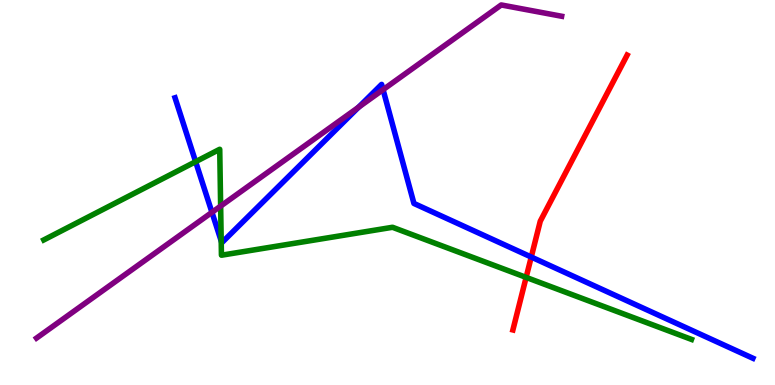[{'lines': ['blue', 'red'], 'intersections': [{'x': 6.85, 'y': 3.32}]}, {'lines': ['green', 'red'], 'intersections': [{'x': 6.79, 'y': 2.8}]}, {'lines': ['purple', 'red'], 'intersections': []}, {'lines': ['blue', 'green'], 'intersections': [{'x': 2.52, 'y': 5.8}, {'x': 2.85, 'y': 3.74}]}, {'lines': ['blue', 'purple'], 'intersections': [{'x': 2.73, 'y': 4.48}, {'x': 4.63, 'y': 7.22}, {'x': 4.94, 'y': 7.67}]}, {'lines': ['green', 'purple'], 'intersections': [{'x': 2.85, 'y': 4.65}]}]